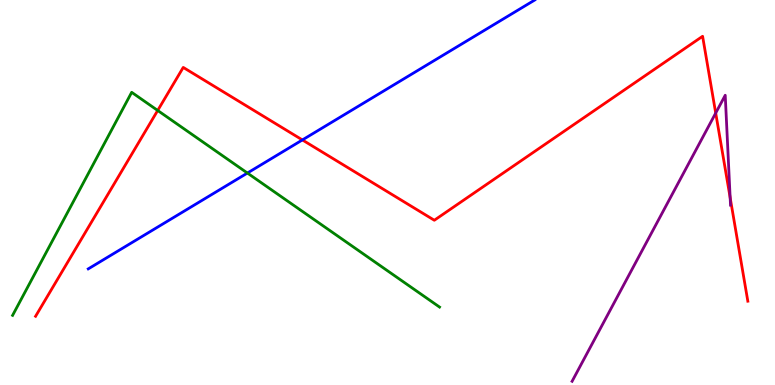[{'lines': ['blue', 'red'], 'intersections': [{'x': 3.9, 'y': 6.37}]}, {'lines': ['green', 'red'], 'intersections': [{'x': 2.03, 'y': 7.13}]}, {'lines': ['purple', 'red'], 'intersections': [{'x': 9.23, 'y': 7.06}, {'x': 9.42, 'y': 4.87}]}, {'lines': ['blue', 'green'], 'intersections': [{'x': 3.19, 'y': 5.51}]}, {'lines': ['blue', 'purple'], 'intersections': []}, {'lines': ['green', 'purple'], 'intersections': []}]